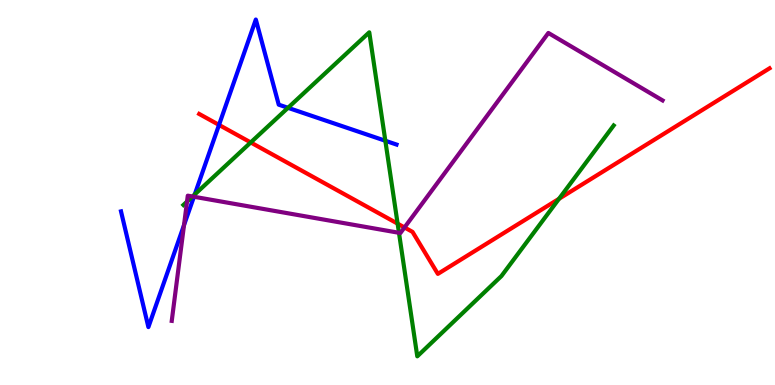[{'lines': ['blue', 'red'], 'intersections': [{'x': 2.83, 'y': 6.76}]}, {'lines': ['green', 'red'], 'intersections': [{'x': 3.24, 'y': 6.3}, {'x': 5.13, 'y': 4.19}, {'x': 7.21, 'y': 4.84}]}, {'lines': ['purple', 'red'], 'intersections': [{'x': 5.22, 'y': 4.09}]}, {'lines': ['blue', 'green'], 'intersections': [{'x': 2.51, 'y': 4.95}, {'x': 3.72, 'y': 7.2}, {'x': 4.97, 'y': 6.34}]}, {'lines': ['blue', 'purple'], 'intersections': [{'x': 2.37, 'y': 4.15}, {'x': 2.5, 'y': 4.89}]}, {'lines': ['green', 'purple'], 'intersections': [{'x': 2.41, 'y': 4.76}, {'x': 2.48, 'y': 4.9}, {'x': 5.15, 'y': 3.95}]}]